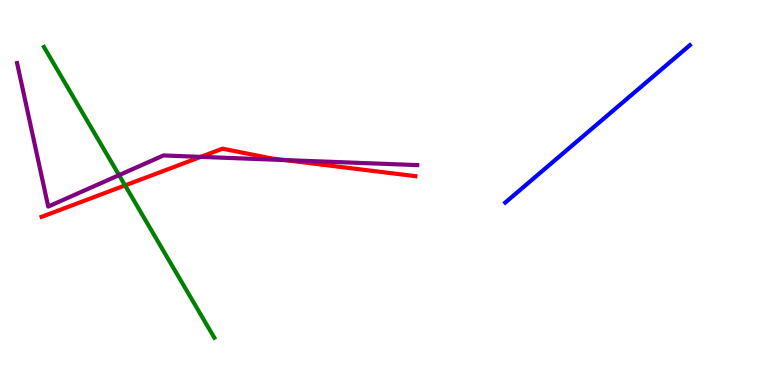[{'lines': ['blue', 'red'], 'intersections': []}, {'lines': ['green', 'red'], 'intersections': [{'x': 1.61, 'y': 5.18}]}, {'lines': ['purple', 'red'], 'intersections': [{'x': 2.59, 'y': 5.93}, {'x': 3.67, 'y': 5.84}]}, {'lines': ['blue', 'green'], 'intersections': []}, {'lines': ['blue', 'purple'], 'intersections': []}, {'lines': ['green', 'purple'], 'intersections': [{'x': 1.54, 'y': 5.45}]}]